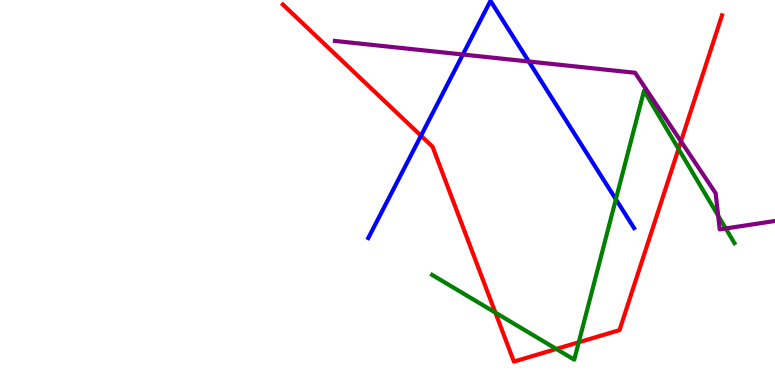[{'lines': ['blue', 'red'], 'intersections': [{'x': 5.43, 'y': 6.47}]}, {'lines': ['green', 'red'], 'intersections': [{'x': 6.39, 'y': 1.88}, {'x': 7.18, 'y': 0.936}, {'x': 7.47, 'y': 1.11}, {'x': 8.76, 'y': 6.13}]}, {'lines': ['purple', 'red'], 'intersections': [{'x': 8.79, 'y': 6.33}]}, {'lines': ['blue', 'green'], 'intersections': [{'x': 7.95, 'y': 4.82}]}, {'lines': ['blue', 'purple'], 'intersections': [{'x': 5.97, 'y': 8.58}, {'x': 6.82, 'y': 8.4}]}, {'lines': ['green', 'purple'], 'intersections': [{'x': 9.27, 'y': 4.4}, {'x': 9.36, 'y': 4.07}]}]